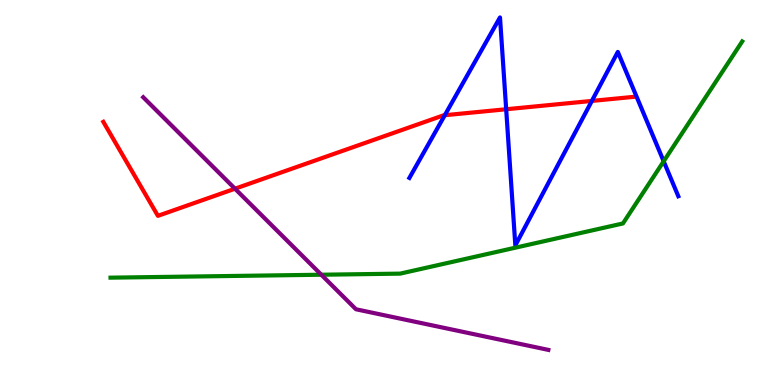[{'lines': ['blue', 'red'], 'intersections': [{'x': 5.74, 'y': 7.01}, {'x': 6.53, 'y': 7.16}, {'x': 7.64, 'y': 7.38}]}, {'lines': ['green', 'red'], 'intersections': []}, {'lines': ['purple', 'red'], 'intersections': [{'x': 3.03, 'y': 5.1}]}, {'lines': ['blue', 'green'], 'intersections': [{'x': 8.56, 'y': 5.81}]}, {'lines': ['blue', 'purple'], 'intersections': []}, {'lines': ['green', 'purple'], 'intersections': [{'x': 4.15, 'y': 2.86}]}]